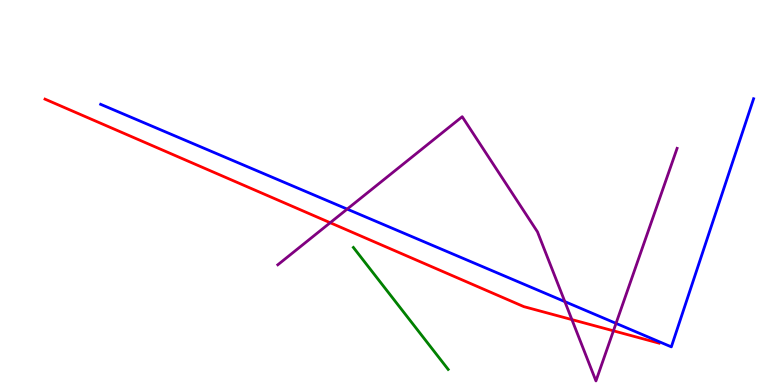[{'lines': ['blue', 'red'], 'intersections': []}, {'lines': ['green', 'red'], 'intersections': []}, {'lines': ['purple', 'red'], 'intersections': [{'x': 4.26, 'y': 4.22}, {'x': 7.38, 'y': 1.7}, {'x': 7.92, 'y': 1.41}]}, {'lines': ['blue', 'green'], 'intersections': []}, {'lines': ['blue', 'purple'], 'intersections': [{'x': 4.48, 'y': 4.57}, {'x': 7.29, 'y': 2.17}, {'x': 7.95, 'y': 1.6}]}, {'lines': ['green', 'purple'], 'intersections': []}]